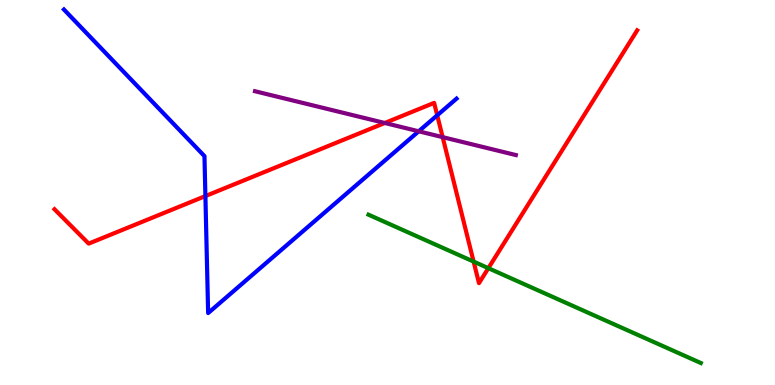[{'lines': ['blue', 'red'], 'intersections': [{'x': 2.65, 'y': 4.91}, {'x': 5.64, 'y': 7.01}]}, {'lines': ['green', 'red'], 'intersections': [{'x': 6.11, 'y': 3.21}, {'x': 6.3, 'y': 3.03}]}, {'lines': ['purple', 'red'], 'intersections': [{'x': 4.96, 'y': 6.81}, {'x': 5.71, 'y': 6.44}]}, {'lines': ['blue', 'green'], 'intersections': []}, {'lines': ['blue', 'purple'], 'intersections': [{'x': 5.4, 'y': 6.59}]}, {'lines': ['green', 'purple'], 'intersections': []}]